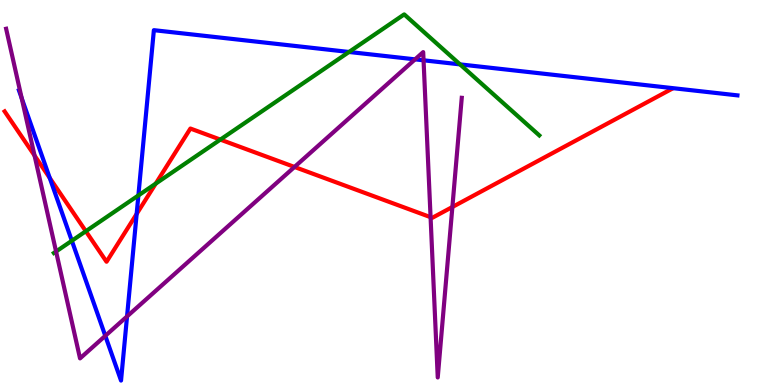[{'lines': ['blue', 'red'], 'intersections': [{'x': 0.642, 'y': 5.38}, {'x': 1.76, 'y': 4.44}]}, {'lines': ['green', 'red'], 'intersections': [{'x': 1.11, 'y': 3.99}, {'x': 2.01, 'y': 5.23}, {'x': 2.84, 'y': 6.37}]}, {'lines': ['purple', 'red'], 'intersections': [{'x': 0.446, 'y': 5.96}, {'x': 3.8, 'y': 5.66}, {'x': 5.56, 'y': 4.36}, {'x': 5.84, 'y': 4.62}]}, {'lines': ['blue', 'green'], 'intersections': [{'x': 0.927, 'y': 3.75}, {'x': 1.79, 'y': 4.92}, {'x': 4.5, 'y': 8.65}, {'x': 5.94, 'y': 8.33}]}, {'lines': ['blue', 'purple'], 'intersections': [{'x': 0.28, 'y': 7.45}, {'x': 1.36, 'y': 1.28}, {'x': 1.64, 'y': 1.78}, {'x': 5.36, 'y': 8.46}, {'x': 5.47, 'y': 8.43}]}, {'lines': ['green', 'purple'], 'intersections': [{'x': 0.723, 'y': 3.47}]}]